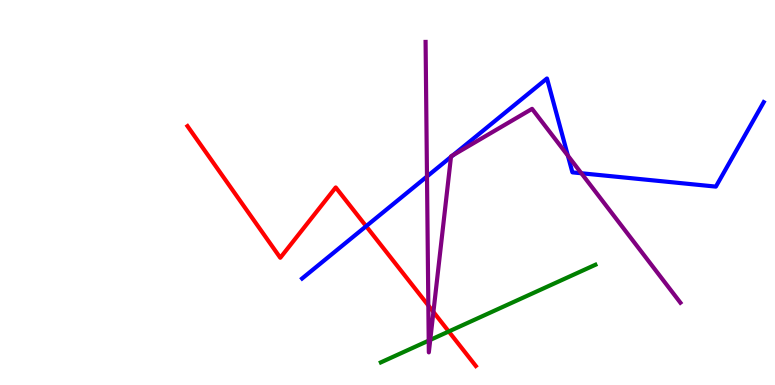[{'lines': ['blue', 'red'], 'intersections': [{'x': 4.72, 'y': 4.12}]}, {'lines': ['green', 'red'], 'intersections': [{'x': 5.79, 'y': 1.39}]}, {'lines': ['purple', 'red'], 'intersections': [{'x': 5.53, 'y': 2.07}, {'x': 5.59, 'y': 1.9}]}, {'lines': ['blue', 'green'], 'intersections': []}, {'lines': ['blue', 'purple'], 'intersections': [{'x': 5.51, 'y': 5.42}, {'x': 5.82, 'y': 5.92}, {'x': 5.85, 'y': 5.97}, {'x': 7.33, 'y': 5.96}, {'x': 7.5, 'y': 5.5}]}, {'lines': ['green', 'purple'], 'intersections': [{'x': 5.53, 'y': 1.15}, {'x': 5.55, 'y': 1.17}]}]